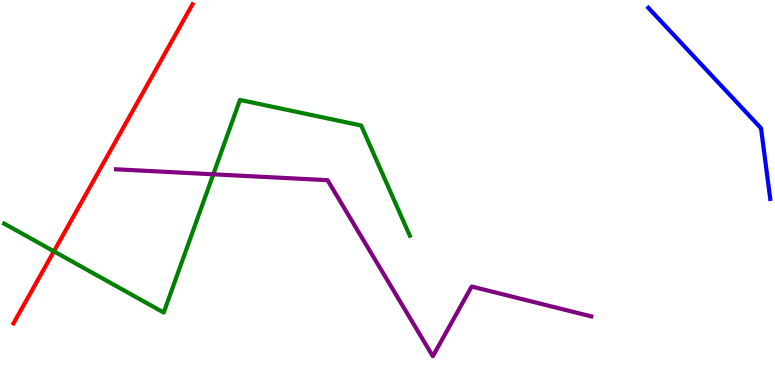[{'lines': ['blue', 'red'], 'intersections': []}, {'lines': ['green', 'red'], 'intersections': [{'x': 0.696, 'y': 3.47}]}, {'lines': ['purple', 'red'], 'intersections': []}, {'lines': ['blue', 'green'], 'intersections': []}, {'lines': ['blue', 'purple'], 'intersections': []}, {'lines': ['green', 'purple'], 'intersections': [{'x': 2.75, 'y': 5.47}]}]